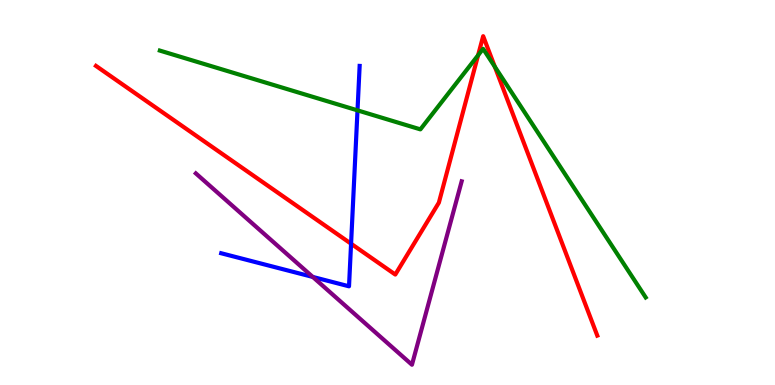[{'lines': ['blue', 'red'], 'intersections': [{'x': 4.53, 'y': 3.67}]}, {'lines': ['green', 'red'], 'intersections': [{'x': 6.17, 'y': 8.56}, {'x': 6.38, 'y': 8.27}]}, {'lines': ['purple', 'red'], 'intersections': []}, {'lines': ['blue', 'green'], 'intersections': [{'x': 4.61, 'y': 7.13}]}, {'lines': ['blue', 'purple'], 'intersections': [{'x': 4.04, 'y': 2.81}]}, {'lines': ['green', 'purple'], 'intersections': []}]